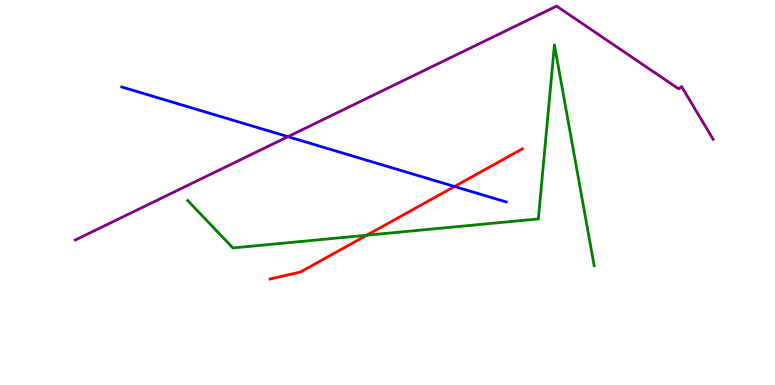[{'lines': ['blue', 'red'], 'intersections': [{'x': 5.86, 'y': 5.16}]}, {'lines': ['green', 'red'], 'intersections': [{'x': 4.73, 'y': 3.89}]}, {'lines': ['purple', 'red'], 'intersections': []}, {'lines': ['blue', 'green'], 'intersections': []}, {'lines': ['blue', 'purple'], 'intersections': [{'x': 3.72, 'y': 6.45}]}, {'lines': ['green', 'purple'], 'intersections': []}]